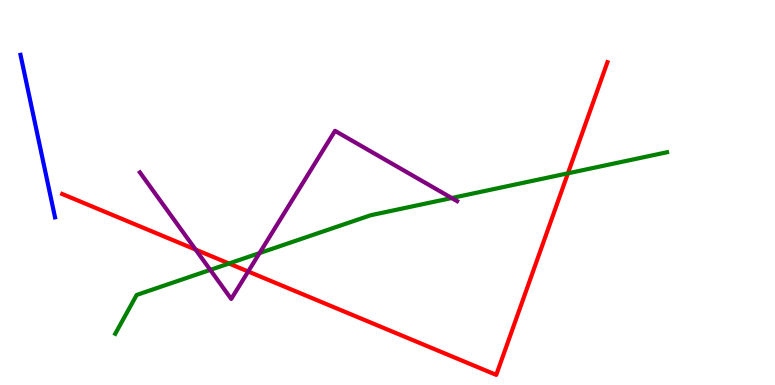[{'lines': ['blue', 'red'], 'intersections': []}, {'lines': ['green', 'red'], 'intersections': [{'x': 2.95, 'y': 3.16}, {'x': 7.33, 'y': 5.5}]}, {'lines': ['purple', 'red'], 'intersections': [{'x': 2.52, 'y': 3.52}, {'x': 3.2, 'y': 2.95}]}, {'lines': ['blue', 'green'], 'intersections': []}, {'lines': ['blue', 'purple'], 'intersections': []}, {'lines': ['green', 'purple'], 'intersections': [{'x': 2.71, 'y': 2.99}, {'x': 3.35, 'y': 3.43}, {'x': 5.83, 'y': 4.86}]}]